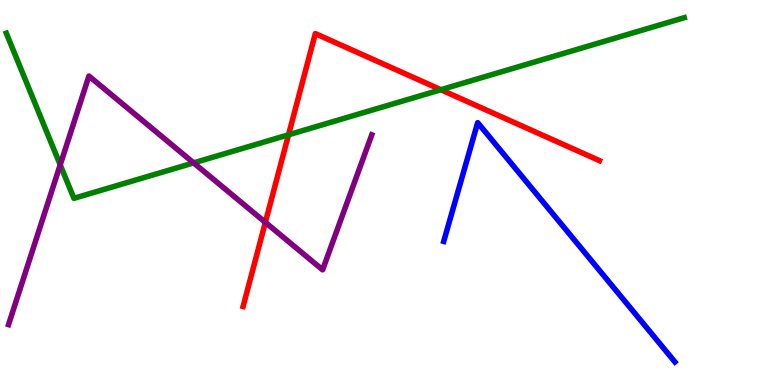[{'lines': ['blue', 'red'], 'intersections': []}, {'lines': ['green', 'red'], 'intersections': [{'x': 3.72, 'y': 6.5}, {'x': 5.69, 'y': 7.67}]}, {'lines': ['purple', 'red'], 'intersections': [{'x': 3.42, 'y': 4.22}]}, {'lines': ['blue', 'green'], 'intersections': []}, {'lines': ['blue', 'purple'], 'intersections': []}, {'lines': ['green', 'purple'], 'intersections': [{'x': 0.777, 'y': 5.72}, {'x': 2.5, 'y': 5.77}]}]